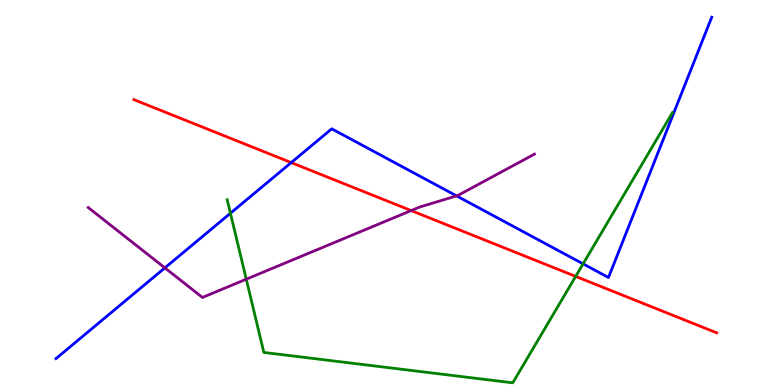[{'lines': ['blue', 'red'], 'intersections': [{'x': 3.76, 'y': 5.78}]}, {'lines': ['green', 'red'], 'intersections': [{'x': 7.43, 'y': 2.82}]}, {'lines': ['purple', 'red'], 'intersections': [{'x': 5.31, 'y': 4.53}]}, {'lines': ['blue', 'green'], 'intersections': [{'x': 2.97, 'y': 4.46}, {'x': 7.52, 'y': 3.15}]}, {'lines': ['blue', 'purple'], 'intersections': [{'x': 2.13, 'y': 3.04}, {'x': 5.89, 'y': 4.91}]}, {'lines': ['green', 'purple'], 'intersections': [{'x': 3.18, 'y': 2.75}]}]